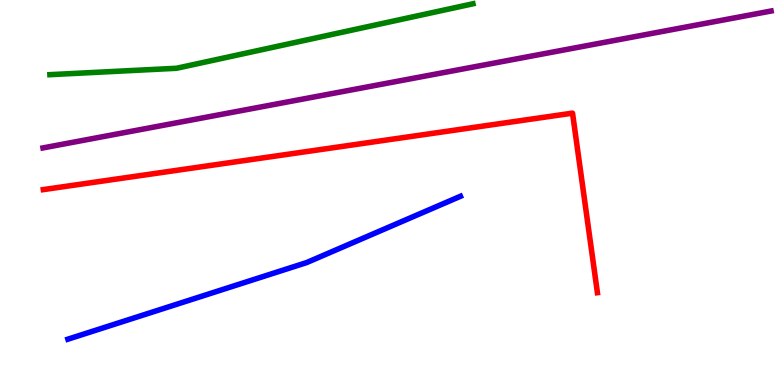[{'lines': ['blue', 'red'], 'intersections': []}, {'lines': ['green', 'red'], 'intersections': []}, {'lines': ['purple', 'red'], 'intersections': []}, {'lines': ['blue', 'green'], 'intersections': []}, {'lines': ['blue', 'purple'], 'intersections': []}, {'lines': ['green', 'purple'], 'intersections': []}]